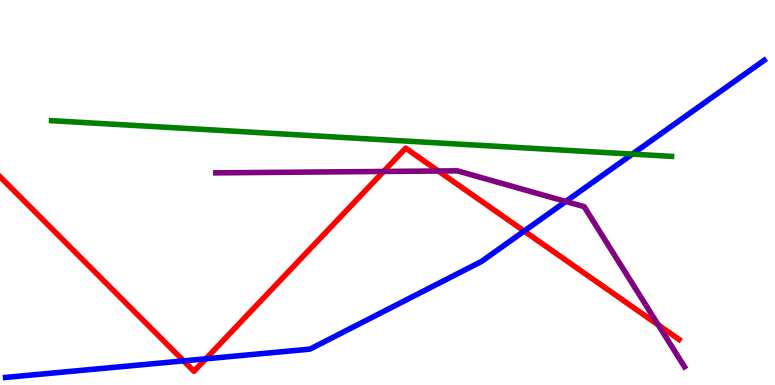[{'lines': ['blue', 'red'], 'intersections': [{'x': 2.37, 'y': 0.627}, {'x': 2.66, 'y': 0.68}, {'x': 6.76, 'y': 4.0}]}, {'lines': ['green', 'red'], 'intersections': []}, {'lines': ['purple', 'red'], 'intersections': [{'x': 4.95, 'y': 5.55}, {'x': 5.66, 'y': 5.56}, {'x': 8.49, 'y': 1.56}]}, {'lines': ['blue', 'green'], 'intersections': [{'x': 8.16, 'y': 6.0}]}, {'lines': ['blue', 'purple'], 'intersections': [{'x': 7.3, 'y': 4.77}]}, {'lines': ['green', 'purple'], 'intersections': []}]